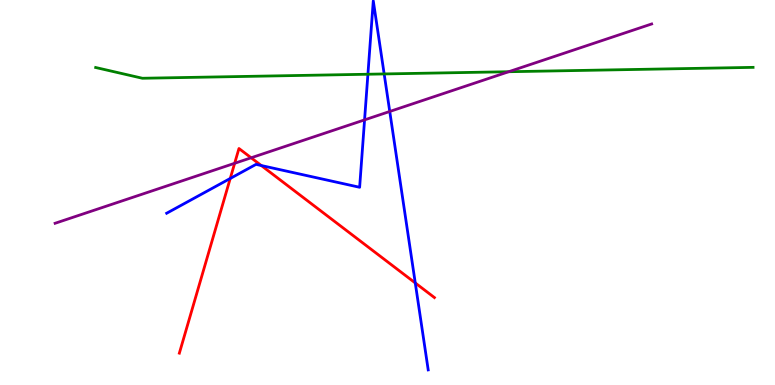[{'lines': ['blue', 'red'], 'intersections': [{'x': 2.97, 'y': 5.36}, {'x': 3.37, 'y': 5.7}, {'x': 5.36, 'y': 2.65}]}, {'lines': ['green', 'red'], 'intersections': []}, {'lines': ['purple', 'red'], 'intersections': [{'x': 3.03, 'y': 5.76}, {'x': 3.24, 'y': 5.9}]}, {'lines': ['blue', 'green'], 'intersections': [{'x': 4.75, 'y': 8.07}, {'x': 4.96, 'y': 8.08}]}, {'lines': ['blue', 'purple'], 'intersections': [{'x': 4.7, 'y': 6.89}, {'x': 5.03, 'y': 7.1}]}, {'lines': ['green', 'purple'], 'intersections': [{'x': 6.56, 'y': 8.14}]}]